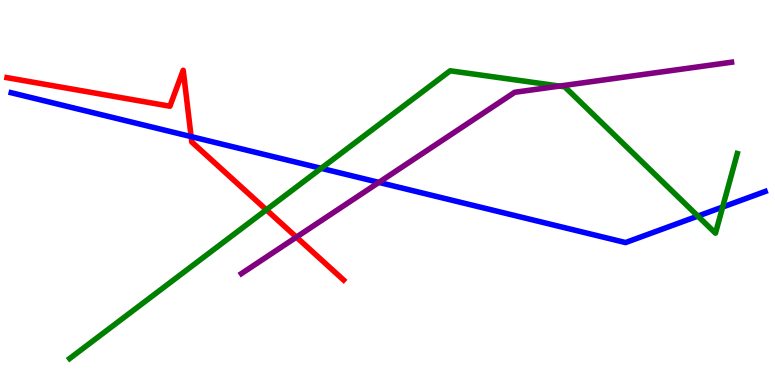[{'lines': ['blue', 'red'], 'intersections': [{'x': 2.47, 'y': 6.45}]}, {'lines': ['green', 'red'], 'intersections': [{'x': 3.44, 'y': 4.55}]}, {'lines': ['purple', 'red'], 'intersections': [{'x': 3.82, 'y': 3.84}]}, {'lines': ['blue', 'green'], 'intersections': [{'x': 4.14, 'y': 5.63}, {'x': 9.0, 'y': 4.39}, {'x': 9.32, 'y': 4.62}]}, {'lines': ['blue', 'purple'], 'intersections': [{'x': 4.89, 'y': 5.26}]}, {'lines': ['green', 'purple'], 'intersections': [{'x': 7.22, 'y': 7.76}]}]